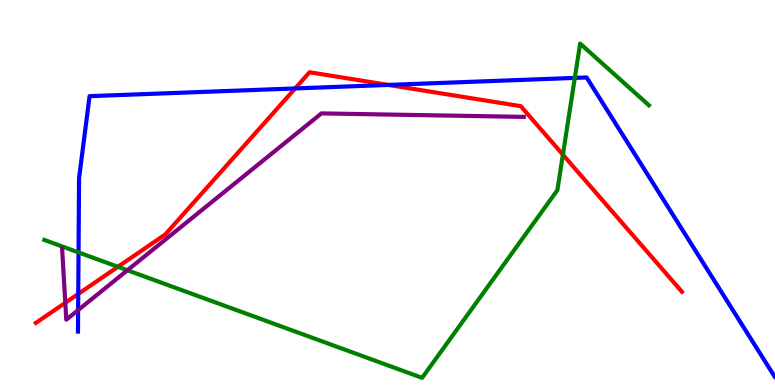[{'lines': ['blue', 'red'], 'intersections': [{'x': 1.01, 'y': 2.37}, {'x': 3.81, 'y': 7.7}, {'x': 5.01, 'y': 7.79}]}, {'lines': ['green', 'red'], 'intersections': [{'x': 1.52, 'y': 3.07}, {'x': 7.26, 'y': 5.98}]}, {'lines': ['purple', 'red'], 'intersections': [{'x': 0.842, 'y': 2.14}]}, {'lines': ['blue', 'green'], 'intersections': [{'x': 1.01, 'y': 3.44}, {'x': 7.42, 'y': 7.98}]}, {'lines': ['blue', 'purple'], 'intersections': [{'x': 1.01, 'y': 1.95}]}, {'lines': ['green', 'purple'], 'intersections': [{'x': 1.64, 'y': 2.98}]}]